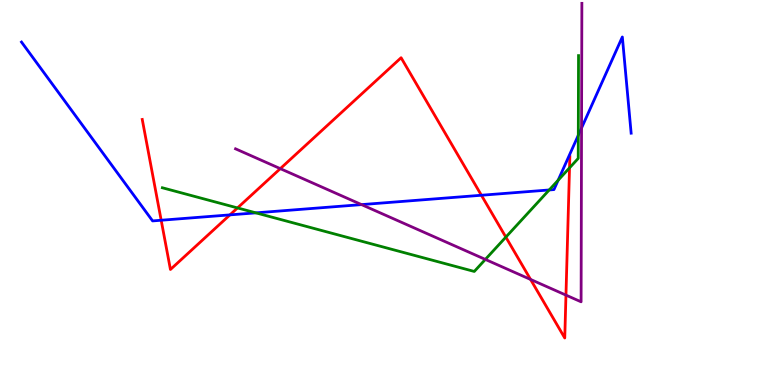[{'lines': ['blue', 'red'], 'intersections': [{'x': 2.08, 'y': 4.28}, {'x': 2.97, 'y': 4.42}, {'x': 6.21, 'y': 4.93}]}, {'lines': ['green', 'red'], 'intersections': [{'x': 3.06, 'y': 4.6}, {'x': 6.53, 'y': 3.84}, {'x': 7.35, 'y': 5.64}]}, {'lines': ['purple', 'red'], 'intersections': [{'x': 3.62, 'y': 5.62}, {'x': 6.85, 'y': 2.74}, {'x': 7.3, 'y': 2.33}]}, {'lines': ['blue', 'green'], 'intersections': [{'x': 3.3, 'y': 4.47}, {'x': 7.09, 'y': 5.07}, {'x': 7.2, 'y': 5.32}, {'x': 7.46, 'y': 6.49}]}, {'lines': ['blue', 'purple'], 'intersections': [{'x': 4.66, 'y': 4.69}, {'x': 7.5, 'y': 6.68}]}, {'lines': ['green', 'purple'], 'intersections': [{'x': 6.26, 'y': 3.26}]}]